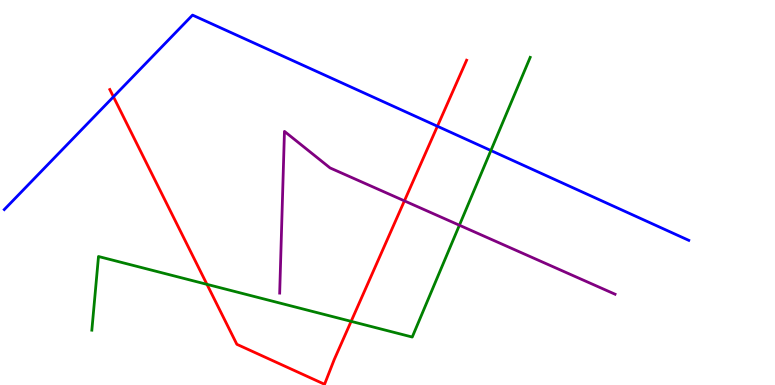[{'lines': ['blue', 'red'], 'intersections': [{'x': 1.46, 'y': 7.49}, {'x': 5.64, 'y': 6.72}]}, {'lines': ['green', 'red'], 'intersections': [{'x': 2.67, 'y': 2.61}, {'x': 4.53, 'y': 1.65}]}, {'lines': ['purple', 'red'], 'intersections': [{'x': 5.22, 'y': 4.78}]}, {'lines': ['blue', 'green'], 'intersections': [{'x': 6.33, 'y': 6.09}]}, {'lines': ['blue', 'purple'], 'intersections': []}, {'lines': ['green', 'purple'], 'intersections': [{'x': 5.93, 'y': 4.15}]}]